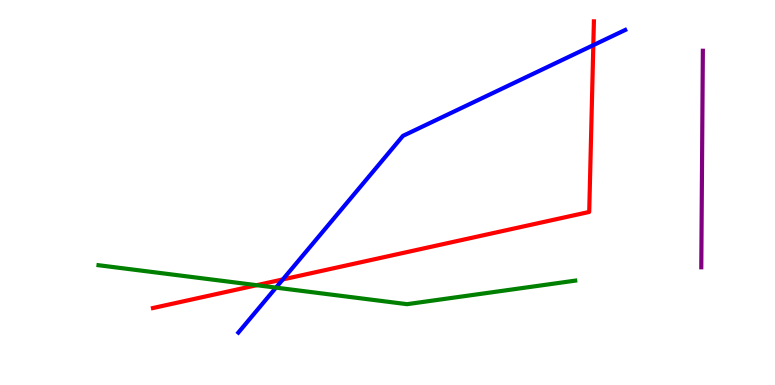[{'lines': ['blue', 'red'], 'intersections': [{'x': 3.65, 'y': 2.74}, {'x': 7.66, 'y': 8.83}]}, {'lines': ['green', 'red'], 'intersections': [{'x': 3.31, 'y': 2.59}]}, {'lines': ['purple', 'red'], 'intersections': []}, {'lines': ['blue', 'green'], 'intersections': [{'x': 3.56, 'y': 2.53}]}, {'lines': ['blue', 'purple'], 'intersections': []}, {'lines': ['green', 'purple'], 'intersections': []}]